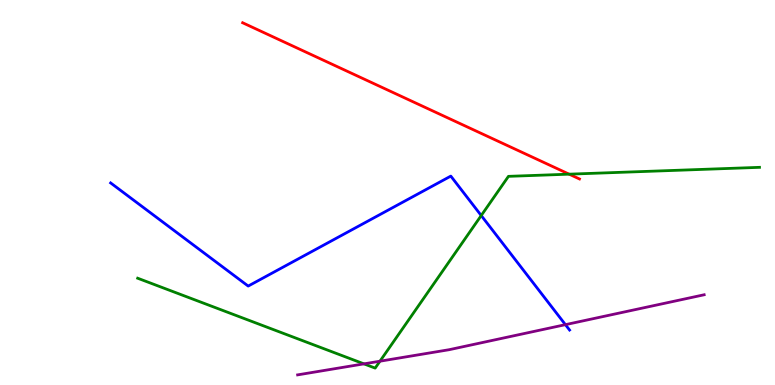[{'lines': ['blue', 'red'], 'intersections': []}, {'lines': ['green', 'red'], 'intersections': [{'x': 7.34, 'y': 5.48}]}, {'lines': ['purple', 'red'], 'intersections': []}, {'lines': ['blue', 'green'], 'intersections': [{'x': 6.21, 'y': 4.4}]}, {'lines': ['blue', 'purple'], 'intersections': [{'x': 7.3, 'y': 1.57}]}, {'lines': ['green', 'purple'], 'intersections': [{'x': 4.7, 'y': 0.549}, {'x': 4.9, 'y': 0.618}]}]